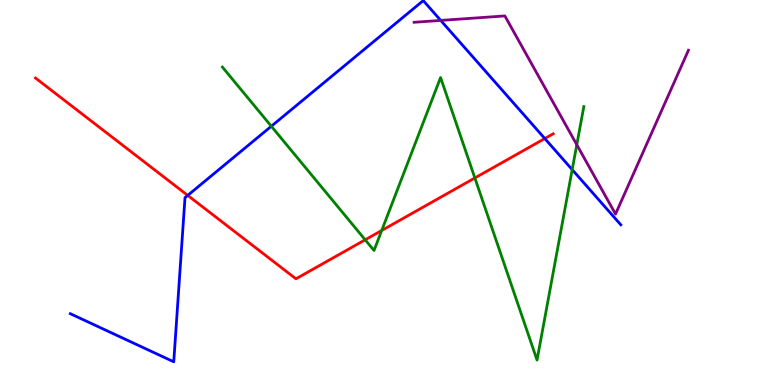[{'lines': ['blue', 'red'], 'intersections': [{'x': 2.42, 'y': 4.93}, {'x': 7.03, 'y': 6.4}]}, {'lines': ['green', 'red'], 'intersections': [{'x': 4.71, 'y': 3.77}, {'x': 4.93, 'y': 4.01}, {'x': 6.13, 'y': 5.38}]}, {'lines': ['purple', 'red'], 'intersections': []}, {'lines': ['blue', 'green'], 'intersections': [{'x': 3.5, 'y': 6.72}, {'x': 7.38, 'y': 5.59}]}, {'lines': ['blue', 'purple'], 'intersections': [{'x': 5.69, 'y': 9.47}]}, {'lines': ['green', 'purple'], 'intersections': [{'x': 7.44, 'y': 6.24}]}]